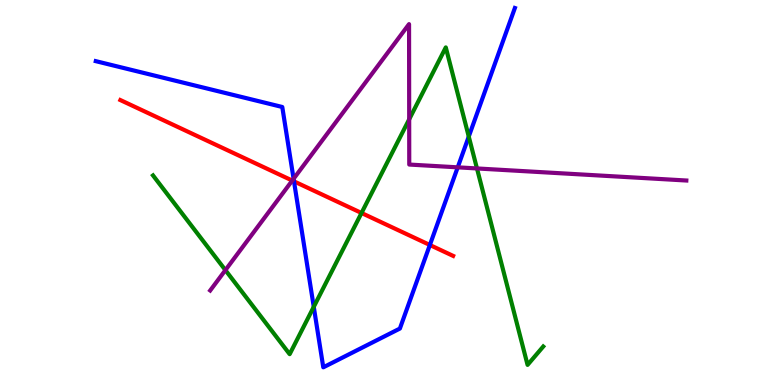[{'lines': ['blue', 'red'], 'intersections': [{'x': 3.79, 'y': 5.29}, {'x': 5.55, 'y': 3.64}]}, {'lines': ['green', 'red'], 'intersections': [{'x': 4.66, 'y': 4.47}]}, {'lines': ['purple', 'red'], 'intersections': [{'x': 3.77, 'y': 5.31}]}, {'lines': ['blue', 'green'], 'intersections': [{'x': 4.05, 'y': 2.03}, {'x': 6.05, 'y': 6.45}]}, {'lines': ['blue', 'purple'], 'intersections': [{'x': 3.79, 'y': 5.36}, {'x': 5.91, 'y': 5.65}]}, {'lines': ['green', 'purple'], 'intersections': [{'x': 2.91, 'y': 2.98}, {'x': 5.28, 'y': 6.9}, {'x': 6.15, 'y': 5.62}]}]